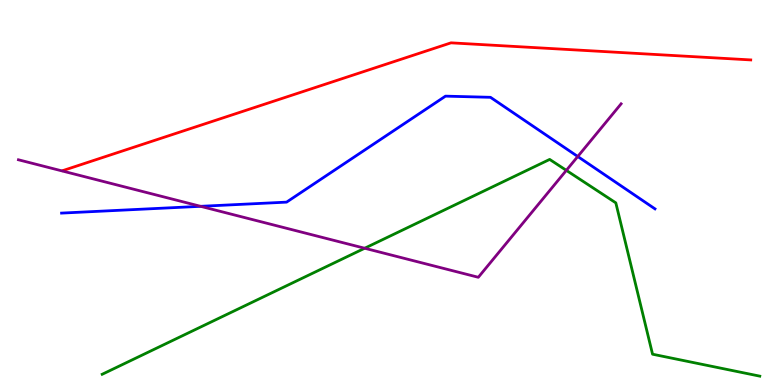[{'lines': ['blue', 'red'], 'intersections': []}, {'lines': ['green', 'red'], 'intersections': []}, {'lines': ['purple', 'red'], 'intersections': []}, {'lines': ['blue', 'green'], 'intersections': []}, {'lines': ['blue', 'purple'], 'intersections': [{'x': 2.59, 'y': 4.64}, {'x': 7.45, 'y': 5.94}]}, {'lines': ['green', 'purple'], 'intersections': [{'x': 4.71, 'y': 3.55}, {'x': 7.31, 'y': 5.57}]}]